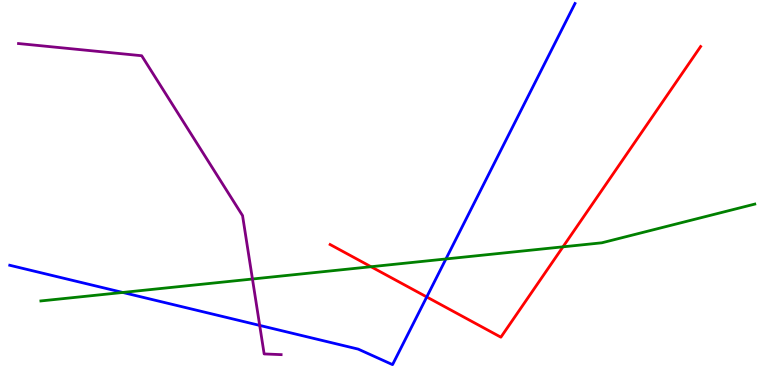[{'lines': ['blue', 'red'], 'intersections': [{'x': 5.51, 'y': 2.29}]}, {'lines': ['green', 'red'], 'intersections': [{'x': 4.79, 'y': 3.07}, {'x': 7.26, 'y': 3.59}]}, {'lines': ['purple', 'red'], 'intersections': []}, {'lines': ['blue', 'green'], 'intersections': [{'x': 1.58, 'y': 2.4}, {'x': 5.75, 'y': 3.27}]}, {'lines': ['blue', 'purple'], 'intersections': [{'x': 3.35, 'y': 1.55}]}, {'lines': ['green', 'purple'], 'intersections': [{'x': 3.26, 'y': 2.75}]}]